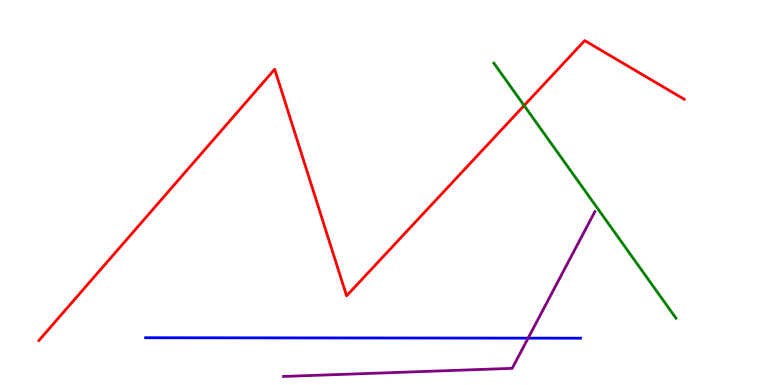[{'lines': ['blue', 'red'], 'intersections': []}, {'lines': ['green', 'red'], 'intersections': [{'x': 6.76, 'y': 7.26}]}, {'lines': ['purple', 'red'], 'intersections': []}, {'lines': ['blue', 'green'], 'intersections': []}, {'lines': ['blue', 'purple'], 'intersections': [{'x': 6.81, 'y': 1.22}]}, {'lines': ['green', 'purple'], 'intersections': []}]